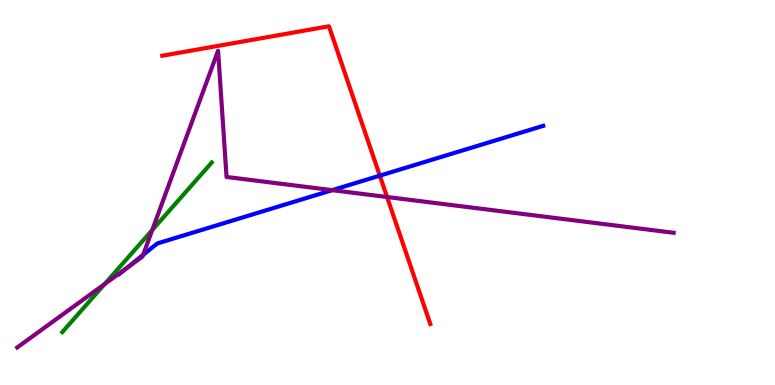[{'lines': ['blue', 'red'], 'intersections': [{'x': 4.9, 'y': 5.44}]}, {'lines': ['green', 'red'], 'intersections': []}, {'lines': ['purple', 'red'], 'intersections': [{'x': 4.99, 'y': 4.88}]}, {'lines': ['blue', 'green'], 'intersections': []}, {'lines': ['blue', 'purple'], 'intersections': [{'x': 1.64, 'y': 3.04}, {'x': 1.85, 'y': 3.38}, {'x': 4.29, 'y': 5.06}]}, {'lines': ['green', 'purple'], 'intersections': [{'x': 1.35, 'y': 2.62}, {'x': 1.96, 'y': 4.02}]}]